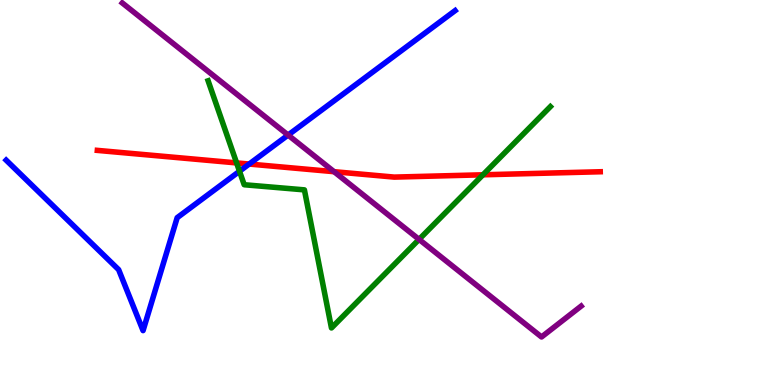[{'lines': ['blue', 'red'], 'intersections': [{'x': 3.22, 'y': 5.74}]}, {'lines': ['green', 'red'], 'intersections': [{'x': 3.05, 'y': 5.77}, {'x': 6.23, 'y': 5.46}]}, {'lines': ['purple', 'red'], 'intersections': [{'x': 4.31, 'y': 5.54}]}, {'lines': ['blue', 'green'], 'intersections': [{'x': 3.09, 'y': 5.55}]}, {'lines': ['blue', 'purple'], 'intersections': [{'x': 3.72, 'y': 6.49}]}, {'lines': ['green', 'purple'], 'intersections': [{'x': 5.41, 'y': 3.78}]}]